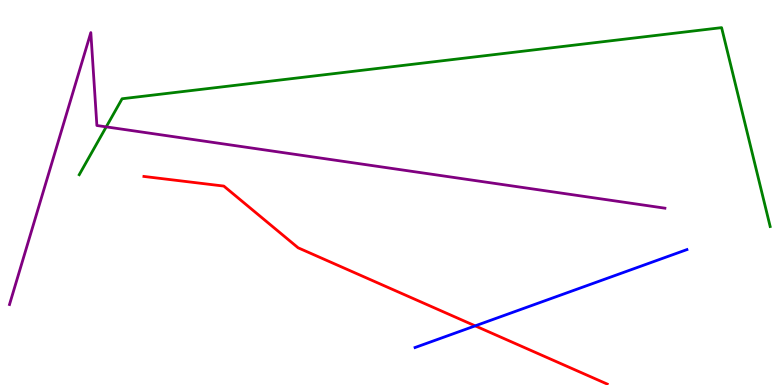[{'lines': ['blue', 'red'], 'intersections': [{'x': 6.13, 'y': 1.54}]}, {'lines': ['green', 'red'], 'intersections': []}, {'lines': ['purple', 'red'], 'intersections': []}, {'lines': ['blue', 'green'], 'intersections': []}, {'lines': ['blue', 'purple'], 'intersections': []}, {'lines': ['green', 'purple'], 'intersections': [{'x': 1.37, 'y': 6.7}]}]